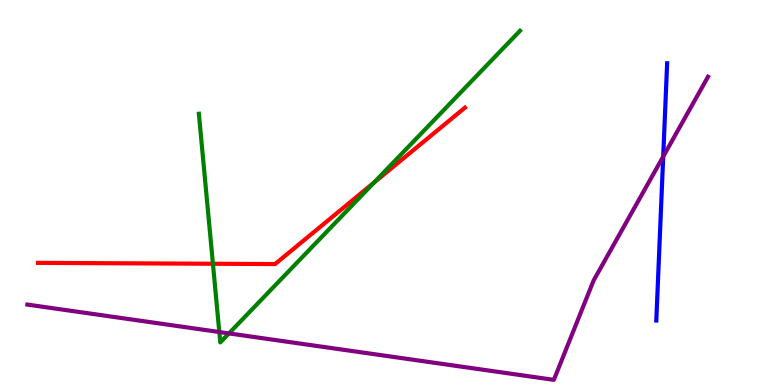[{'lines': ['blue', 'red'], 'intersections': []}, {'lines': ['green', 'red'], 'intersections': [{'x': 2.75, 'y': 3.15}, {'x': 4.83, 'y': 5.26}]}, {'lines': ['purple', 'red'], 'intersections': []}, {'lines': ['blue', 'green'], 'intersections': []}, {'lines': ['blue', 'purple'], 'intersections': [{'x': 8.56, 'y': 5.93}]}, {'lines': ['green', 'purple'], 'intersections': [{'x': 2.83, 'y': 1.38}, {'x': 2.95, 'y': 1.34}]}]